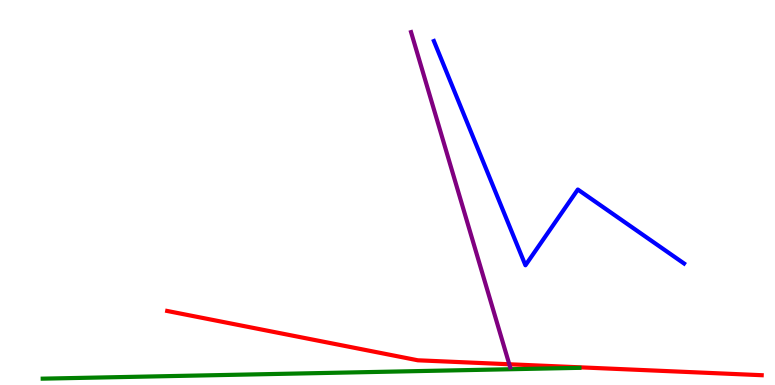[{'lines': ['blue', 'red'], 'intersections': []}, {'lines': ['green', 'red'], 'intersections': []}, {'lines': ['purple', 'red'], 'intersections': [{'x': 6.57, 'y': 0.539}]}, {'lines': ['blue', 'green'], 'intersections': []}, {'lines': ['blue', 'purple'], 'intersections': []}, {'lines': ['green', 'purple'], 'intersections': []}]